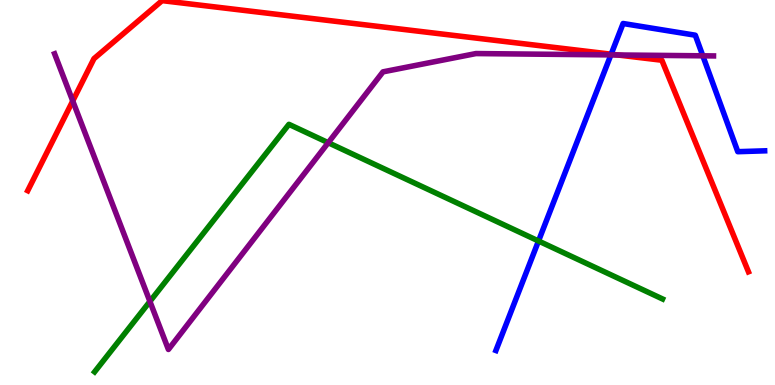[{'lines': ['blue', 'red'], 'intersections': [{'x': 7.89, 'y': 8.59}]}, {'lines': ['green', 'red'], 'intersections': []}, {'lines': ['purple', 'red'], 'intersections': [{'x': 0.939, 'y': 7.38}, {'x': 7.97, 'y': 8.57}]}, {'lines': ['blue', 'green'], 'intersections': [{'x': 6.95, 'y': 3.74}]}, {'lines': ['blue', 'purple'], 'intersections': [{'x': 7.88, 'y': 8.57}, {'x': 9.07, 'y': 8.55}]}, {'lines': ['green', 'purple'], 'intersections': [{'x': 1.93, 'y': 2.17}, {'x': 4.24, 'y': 6.29}]}]